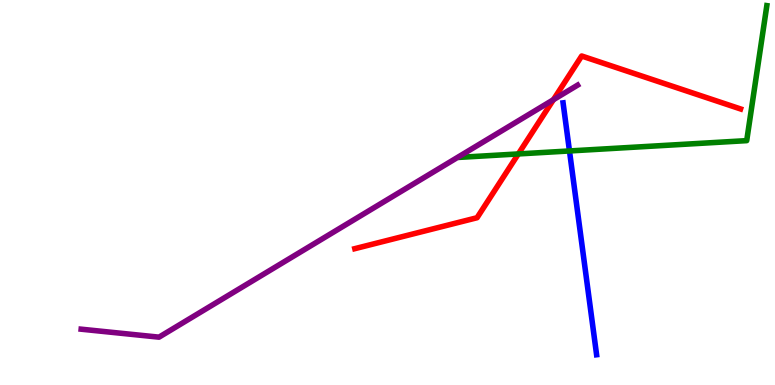[{'lines': ['blue', 'red'], 'intersections': []}, {'lines': ['green', 'red'], 'intersections': [{'x': 6.69, 'y': 6.0}]}, {'lines': ['purple', 'red'], 'intersections': [{'x': 7.14, 'y': 7.41}]}, {'lines': ['blue', 'green'], 'intersections': [{'x': 7.35, 'y': 6.08}]}, {'lines': ['blue', 'purple'], 'intersections': []}, {'lines': ['green', 'purple'], 'intersections': []}]